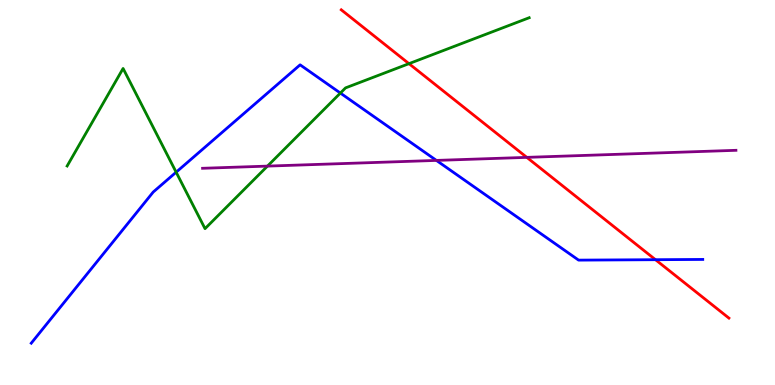[{'lines': ['blue', 'red'], 'intersections': [{'x': 8.46, 'y': 3.25}]}, {'lines': ['green', 'red'], 'intersections': [{'x': 5.28, 'y': 8.35}]}, {'lines': ['purple', 'red'], 'intersections': [{'x': 6.8, 'y': 5.91}]}, {'lines': ['blue', 'green'], 'intersections': [{'x': 2.27, 'y': 5.53}, {'x': 4.39, 'y': 7.58}]}, {'lines': ['blue', 'purple'], 'intersections': [{'x': 5.63, 'y': 5.83}]}, {'lines': ['green', 'purple'], 'intersections': [{'x': 3.45, 'y': 5.69}]}]